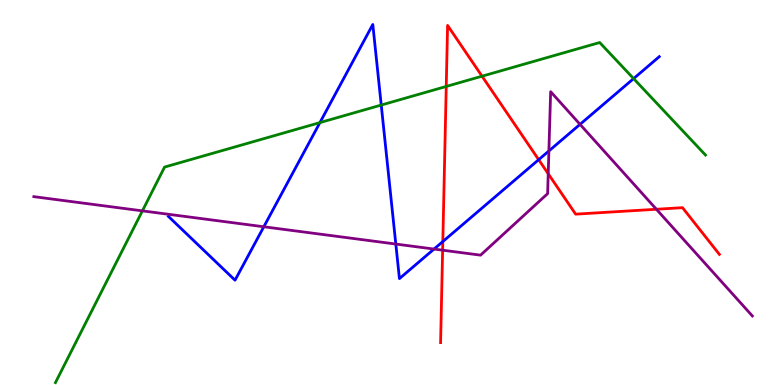[{'lines': ['blue', 'red'], 'intersections': [{'x': 5.71, 'y': 3.73}, {'x': 6.95, 'y': 5.85}]}, {'lines': ['green', 'red'], 'intersections': [{'x': 5.76, 'y': 7.75}, {'x': 6.22, 'y': 8.02}]}, {'lines': ['purple', 'red'], 'intersections': [{'x': 5.71, 'y': 3.5}, {'x': 7.07, 'y': 5.49}, {'x': 8.47, 'y': 4.56}]}, {'lines': ['blue', 'green'], 'intersections': [{'x': 4.13, 'y': 6.82}, {'x': 4.92, 'y': 7.27}, {'x': 8.18, 'y': 7.96}]}, {'lines': ['blue', 'purple'], 'intersections': [{'x': 3.4, 'y': 4.11}, {'x': 5.11, 'y': 3.66}, {'x': 5.6, 'y': 3.53}, {'x': 7.08, 'y': 6.08}, {'x': 7.48, 'y': 6.77}]}, {'lines': ['green', 'purple'], 'intersections': [{'x': 1.84, 'y': 4.52}]}]